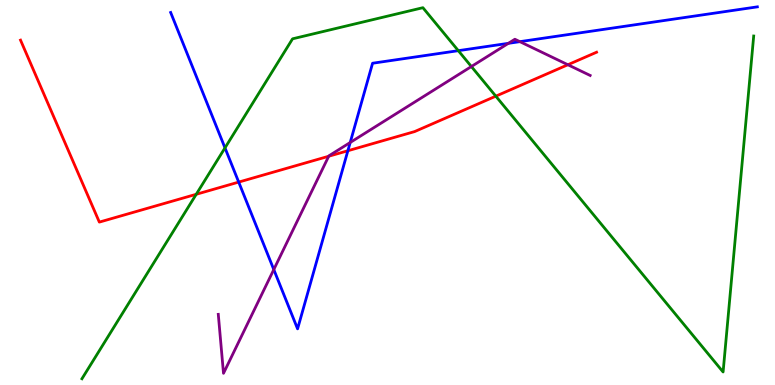[{'lines': ['blue', 'red'], 'intersections': [{'x': 3.08, 'y': 5.27}, {'x': 4.49, 'y': 6.08}]}, {'lines': ['green', 'red'], 'intersections': [{'x': 2.53, 'y': 4.95}, {'x': 6.4, 'y': 7.5}]}, {'lines': ['purple', 'red'], 'intersections': [{'x': 4.24, 'y': 5.94}, {'x': 7.33, 'y': 8.32}]}, {'lines': ['blue', 'green'], 'intersections': [{'x': 2.9, 'y': 6.16}, {'x': 5.91, 'y': 8.68}]}, {'lines': ['blue', 'purple'], 'intersections': [{'x': 3.53, 'y': 3.0}, {'x': 4.52, 'y': 6.3}, {'x': 6.56, 'y': 8.87}, {'x': 6.71, 'y': 8.92}]}, {'lines': ['green', 'purple'], 'intersections': [{'x': 6.08, 'y': 8.27}]}]